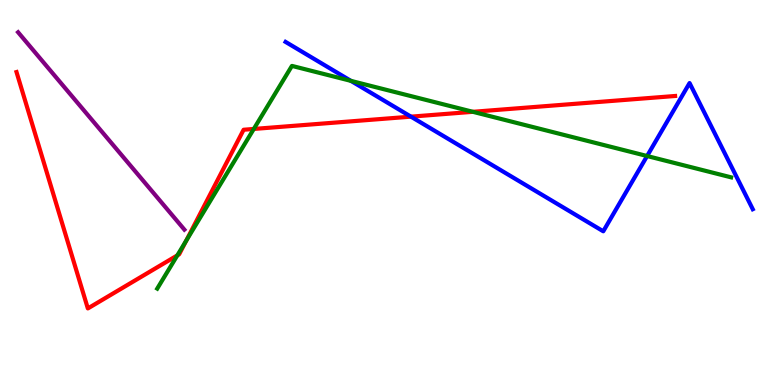[{'lines': ['blue', 'red'], 'intersections': [{'x': 5.3, 'y': 6.97}]}, {'lines': ['green', 'red'], 'intersections': [{'x': 2.29, 'y': 3.37}, {'x': 2.4, 'y': 3.75}, {'x': 3.27, 'y': 6.65}, {'x': 6.1, 'y': 7.1}]}, {'lines': ['purple', 'red'], 'intersections': []}, {'lines': ['blue', 'green'], 'intersections': [{'x': 4.53, 'y': 7.9}, {'x': 8.35, 'y': 5.95}]}, {'lines': ['blue', 'purple'], 'intersections': []}, {'lines': ['green', 'purple'], 'intersections': []}]